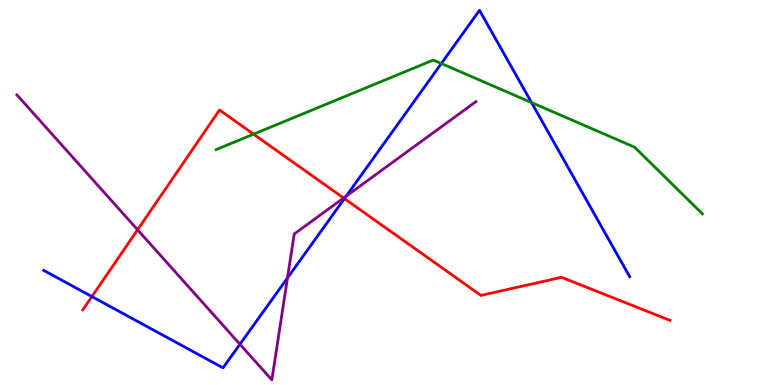[{'lines': ['blue', 'red'], 'intersections': [{'x': 1.19, 'y': 2.3}, {'x': 4.44, 'y': 4.84}]}, {'lines': ['green', 'red'], 'intersections': [{'x': 3.27, 'y': 6.51}]}, {'lines': ['purple', 'red'], 'intersections': [{'x': 1.78, 'y': 4.03}, {'x': 4.43, 'y': 4.86}]}, {'lines': ['blue', 'green'], 'intersections': [{'x': 5.69, 'y': 8.35}, {'x': 6.86, 'y': 7.34}]}, {'lines': ['blue', 'purple'], 'intersections': [{'x': 3.1, 'y': 1.06}, {'x': 3.71, 'y': 2.78}, {'x': 4.47, 'y': 4.91}]}, {'lines': ['green', 'purple'], 'intersections': []}]